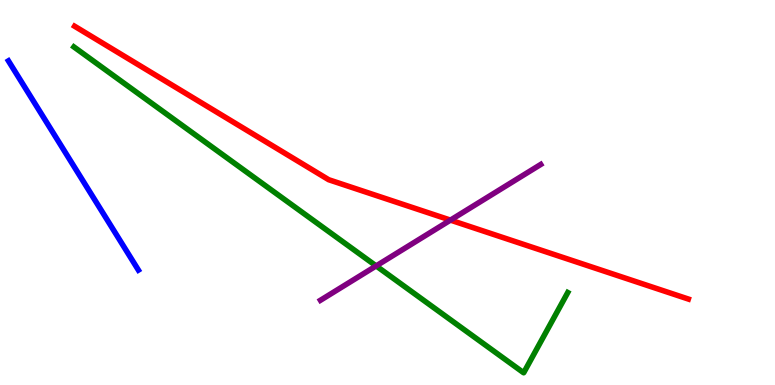[{'lines': ['blue', 'red'], 'intersections': []}, {'lines': ['green', 'red'], 'intersections': []}, {'lines': ['purple', 'red'], 'intersections': [{'x': 5.81, 'y': 4.28}]}, {'lines': ['blue', 'green'], 'intersections': []}, {'lines': ['blue', 'purple'], 'intersections': []}, {'lines': ['green', 'purple'], 'intersections': [{'x': 4.85, 'y': 3.09}]}]